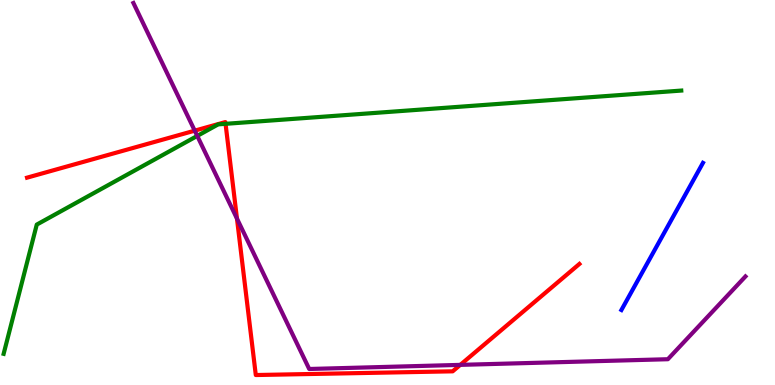[{'lines': ['blue', 'red'], 'intersections': []}, {'lines': ['green', 'red'], 'intersections': [{'x': 2.91, 'y': 6.78}]}, {'lines': ['purple', 'red'], 'intersections': [{'x': 2.51, 'y': 6.61}, {'x': 3.06, 'y': 4.32}, {'x': 5.94, 'y': 0.523}]}, {'lines': ['blue', 'green'], 'intersections': []}, {'lines': ['blue', 'purple'], 'intersections': []}, {'lines': ['green', 'purple'], 'intersections': [{'x': 2.55, 'y': 6.47}]}]